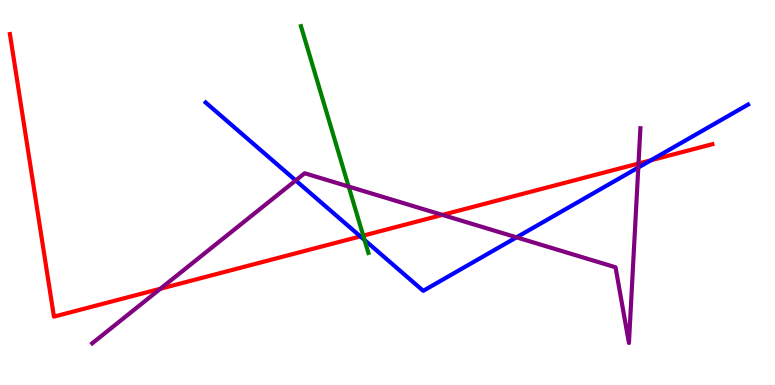[{'lines': ['blue', 'red'], 'intersections': [{'x': 4.65, 'y': 3.86}, {'x': 8.4, 'y': 5.84}]}, {'lines': ['green', 'red'], 'intersections': [{'x': 4.69, 'y': 3.88}]}, {'lines': ['purple', 'red'], 'intersections': [{'x': 2.07, 'y': 2.5}, {'x': 5.71, 'y': 4.42}, {'x': 8.24, 'y': 5.75}]}, {'lines': ['blue', 'green'], 'intersections': [{'x': 4.7, 'y': 3.77}]}, {'lines': ['blue', 'purple'], 'intersections': [{'x': 3.82, 'y': 5.31}, {'x': 6.66, 'y': 3.84}, {'x': 8.24, 'y': 5.65}]}, {'lines': ['green', 'purple'], 'intersections': [{'x': 4.5, 'y': 5.15}]}]